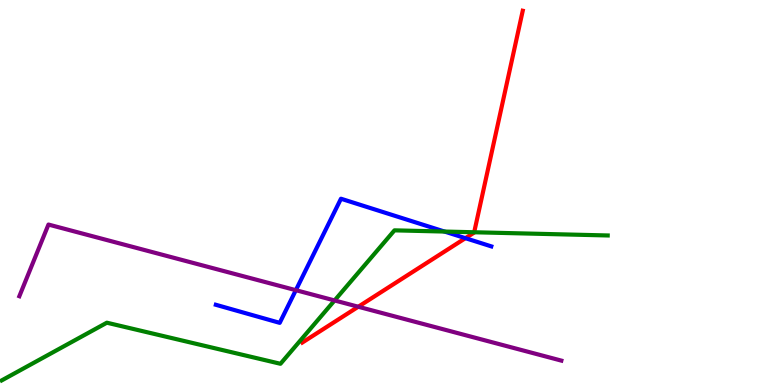[{'lines': ['blue', 'red'], 'intersections': [{'x': 6.01, 'y': 3.81}]}, {'lines': ['green', 'red'], 'intersections': [{'x': 6.12, 'y': 3.97}]}, {'lines': ['purple', 'red'], 'intersections': [{'x': 4.62, 'y': 2.03}]}, {'lines': ['blue', 'green'], 'intersections': [{'x': 5.74, 'y': 3.99}]}, {'lines': ['blue', 'purple'], 'intersections': [{'x': 3.82, 'y': 2.46}]}, {'lines': ['green', 'purple'], 'intersections': [{'x': 4.32, 'y': 2.2}]}]